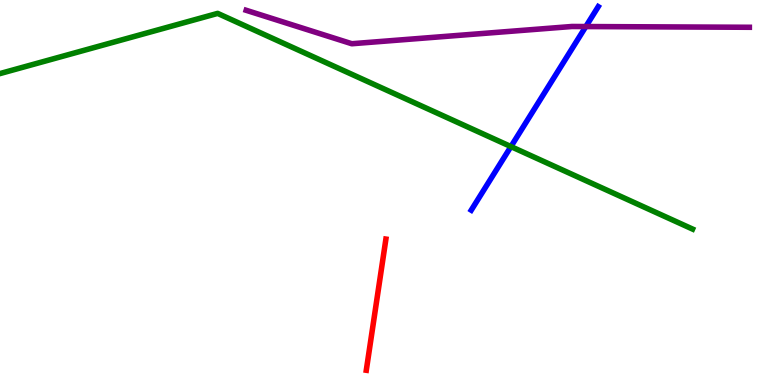[{'lines': ['blue', 'red'], 'intersections': []}, {'lines': ['green', 'red'], 'intersections': []}, {'lines': ['purple', 'red'], 'intersections': []}, {'lines': ['blue', 'green'], 'intersections': [{'x': 6.59, 'y': 6.19}]}, {'lines': ['blue', 'purple'], 'intersections': [{'x': 7.56, 'y': 9.31}]}, {'lines': ['green', 'purple'], 'intersections': []}]